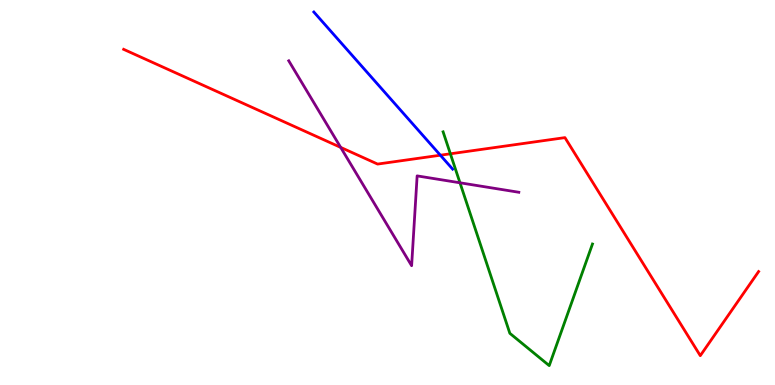[{'lines': ['blue', 'red'], 'intersections': [{'x': 5.68, 'y': 5.97}]}, {'lines': ['green', 'red'], 'intersections': [{'x': 5.81, 'y': 6.01}]}, {'lines': ['purple', 'red'], 'intersections': [{'x': 4.4, 'y': 6.17}]}, {'lines': ['blue', 'green'], 'intersections': []}, {'lines': ['blue', 'purple'], 'intersections': []}, {'lines': ['green', 'purple'], 'intersections': [{'x': 5.94, 'y': 5.25}]}]